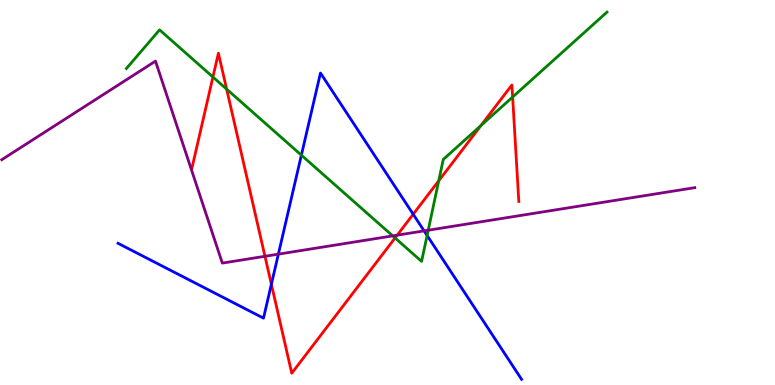[{'lines': ['blue', 'red'], 'intersections': [{'x': 3.5, 'y': 2.62}, {'x': 5.33, 'y': 4.44}]}, {'lines': ['green', 'red'], 'intersections': [{'x': 2.75, 'y': 8.0}, {'x': 2.92, 'y': 7.69}, {'x': 5.1, 'y': 3.82}, {'x': 5.66, 'y': 5.3}, {'x': 6.21, 'y': 6.74}, {'x': 6.61, 'y': 7.48}]}, {'lines': ['purple', 'red'], 'intersections': [{'x': 3.42, 'y': 3.34}, {'x': 5.13, 'y': 3.89}]}, {'lines': ['blue', 'green'], 'intersections': [{'x': 3.89, 'y': 5.97}, {'x': 5.51, 'y': 3.88}]}, {'lines': ['blue', 'purple'], 'intersections': [{'x': 3.59, 'y': 3.4}, {'x': 5.47, 'y': 4.0}]}, {'lines': ['green', 'purple'], 'intersections': [{'x': 5.07, 'y': 3.87}, {'x': 5.53, 'y': 4.02}]}]